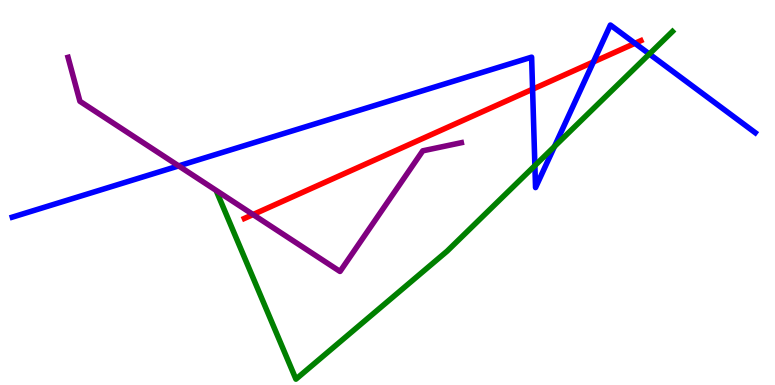[{'lines': ['blue', 'red'], 'intersections': [{'x': 6.87, 'y': 7.68}, {'x': 7.66, 'y': 8.39}, {'x': 8.19, 'y': 8.88}]}, {'lines': ['green', 'red'], 'intersections': []}, {'lines': ['purple', 'red'], 'intersections': [{'x': 3.27, 'y': 4.43}]}, {'lines': ['blue', 'green'], 'intersections': [{'x': 6.9, 'y': 5.7}, {'x': 7.15, 'y': 6.19}, {'x': 8.38, 'y': 8.6}]}, {'lines': ['blue', 'purple'], 'intersections': [{'x': 2.31, 'y': 5.69}]}, {'lines': ['green', 'purple'], 'intersections': []}]